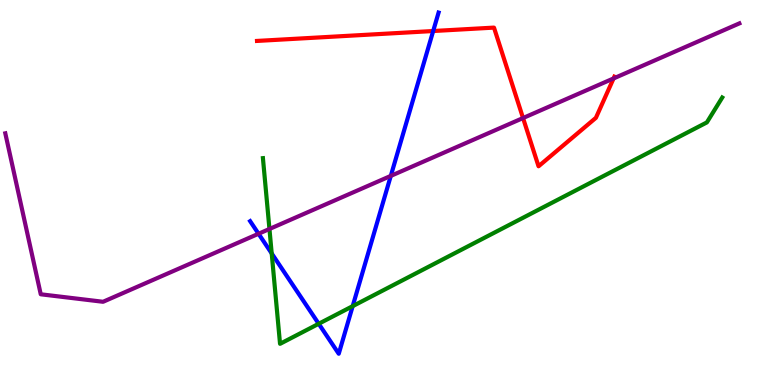[{'lines': ['blue', 'red'], 'intersections': [{'x': 5.59, 'y': 9.19}]}, {'lines': ['green', 'red'], 'intersections': []}, {'lines': ['purple', 'red'], 'intersections': [{'x': 6.75, 'y': 6.93}, {'x': 7.92, 'y': 7.96}]}, {'lines': ['blue', 'green'], 'intersections': [{'x': 3.51, 'y': 3.42}, {'x': 4.11, 'y': 1.59}, {'x': 4.55, 'y': 2.05}]}, {'lines': ['blue', 'purple'], 'intersections': [{'x': 3.34, 'y': 3.93}, {'x': 5.04, 'y': 5.43}]}, {'lines': ['green', 'purple'], 'intersections': [{'x': 3.48, 'y': 4.05}]}]